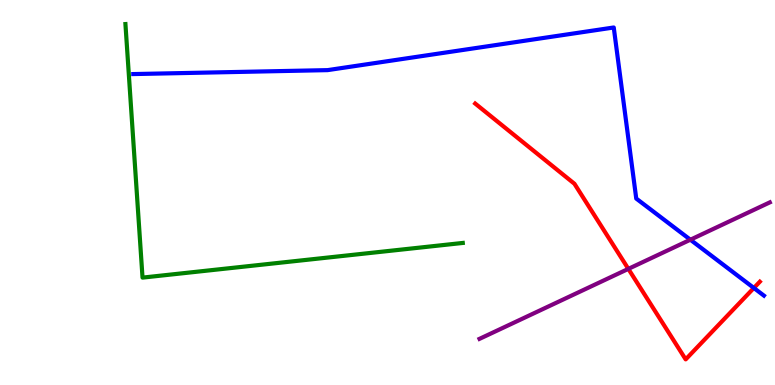[{'lines': ['blue', 'red'], 'intersections': [{'x': 9.73, 'y': 2.52}]}, {'lines': ['green', 'red'], 'intersections': []}, {'lines': ['purple', 'red'], 'intersections': [{'x': 8.11, 'y': 3.02}]}, {'lines': ['blue', 'green'], 'intersections': []}, {'lines': ['blue', 'purple'], 'intersections': [{'x': 8.91, 'y': 3.77}]}, {'lines': ['green', 'purple'], 'intersections': []}]